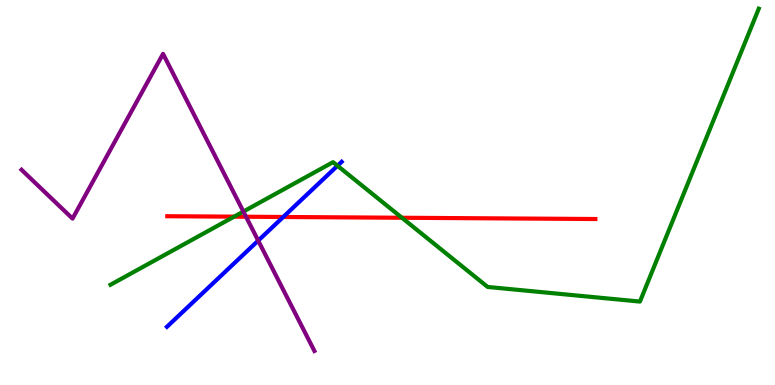[{'lines': ['blue', 'red'], 'intersections': [{'x': 3.65, 'y': 4.36}]}, {'lines': ['green', 'red'], 'intersections': [{'x': 3.02, 'y': 4.37}, {'x': 5.19, 'y': 4.34}]}, {'lines': ['purple', 'red'], 'intersections': [{'x': 3.17, 'y': 4.37}]}, {'lines': ['blue', 'green'], 'intersections': [{'x': 4.35, 'y': 5.69}]}, {'lines': ['blue', 'purple'], 'intersections': [{'x': 3.33, 'y': 3.75}]}, {'lines': ['green', 'purple'], 'intersections': [{'x': 3.14, 'y': 4.51}]}]